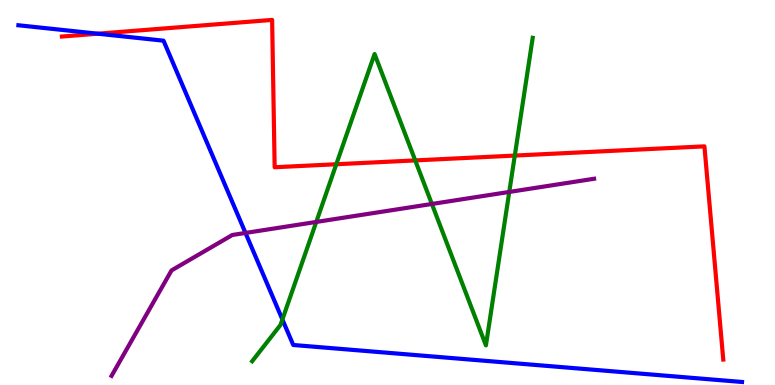[{'lines': ['blue', 'red'], 'intersections': [{'x': 1.26, 'y': 9.12}]}, {'lines': ['green', 'red'], 'intersections': [{'x': 4.34, 'y': 5.73}, {'x': 5.36, 'y': 5.83}, {'x': 6.64, 'y': 5.96}]}, {'lines': ['purple', 'red'], 'intersections': []}, {'lines': ['blue', 'green'], 'intersections': [{'x': 3.64, 'y': 1.7}]}, {'lines': ['blue', 'purple'], 'intersections': [{'x': 3.17, 'y': 3.95}]}, {'lines': ['green', 'purple'], 'intersections': [{'x': 4.08, 'y': 4.24}, {'x': 5.57, 'y': 4.7}, {'x': 6.57, 'y': 5.01}]}]